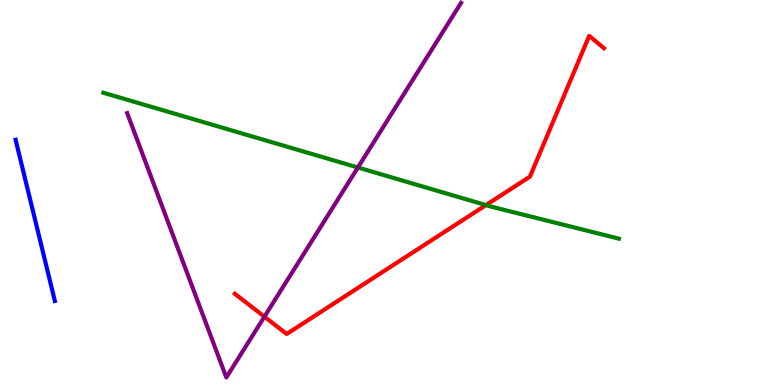[{'lines': ['blue', 'red'], 'intersections': []}, {'lines': ['green', 'red'], 'intersections': [{'x': 6.27, 'y': 4.67}]}, {'lines': ['purple', 'red'], 'intersections': [{'x': 3.41, 'y': 1.77}]}, {'lines': ['blue', 'green'], 'intersections': []}, {'lines': ['blue', 'purple'], 'intersections': []}, {'lines': ['green', 'purple'], 'intersections': [{'x': 4.62, 'y': 5.65}]}]